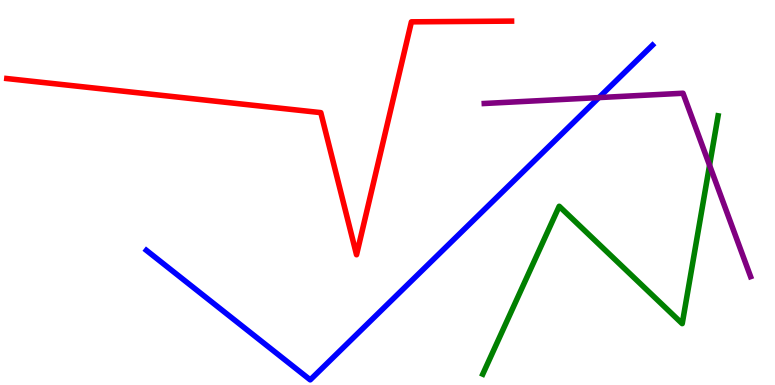[{'lines': ['blue', 'red'], 'intersections': []}, {'lines': ['green', 'red'], 'intersections': []}, {'lines': ['purple', 'red'], 'intersections': []}, {'lines': ['blue', 'green'], 'intersections': []}, {'lines': ['blue', 'purple'], 'intersections': [{'x': 7.73, 'y': 7.47}]}, {'lines': ['green', 'purple'], 'intersections': [{'x': 9.16, 'y': 5.71}]}]